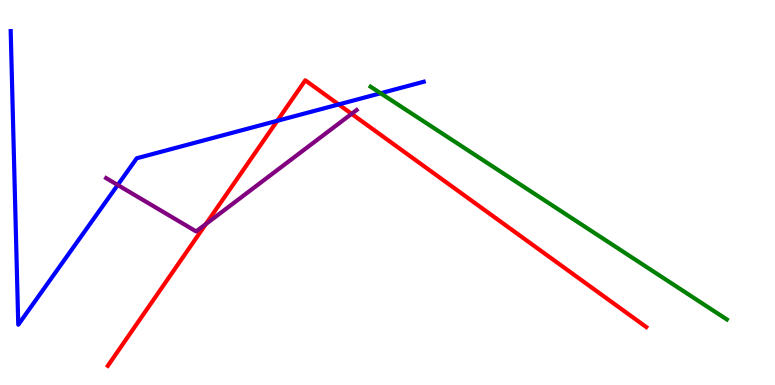[{'lines': ['blue', 'red'], 'intersections': [{'x': 3.58, 'y': 6.86}, {'x': 4.37, 'y': 7.29}]}, {'lines': ['green', 'red'], 'intersections': []}, {'lines': ['purple', 'red'], 'intersections': [{'x': 2.66, 'y': 4.18}, {'x': 4.54, 'y': 7.04}]}, {'lines': ['blue', 'green'], 'intersections': [{'x': 4.91, 'y': 7.58}]}, {'lines': ['blue', 'purple'], 'intersections': [{'x': 1.52, 'y': 5.19}]}, {'lines': ['green', 'purple'], 'intersections': []}]